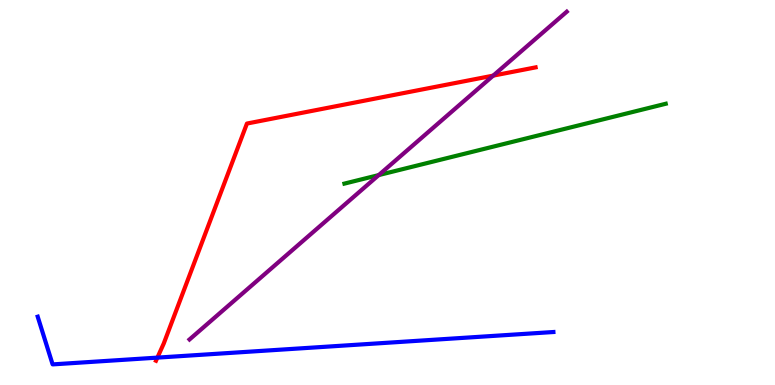[{'lines': ['blue', 'red'], 'intersections': [{'x': 2.03, 'y': 0.711}]}, {'lines': ['green', 'red'], 'intersections': []}, {'lines': ['purple', 'red'], 'intersections': [{'x': 6.36, 'y': 8.04}]}, {'lines': ['blue', 'green'], 'intersections': []}, {'lines': ['blue', 'purple'], 'intersections': []}, {'lines': ['green', 'purple'], 'intersections': [{'x': 4.89, 'y': 5.45}]}]